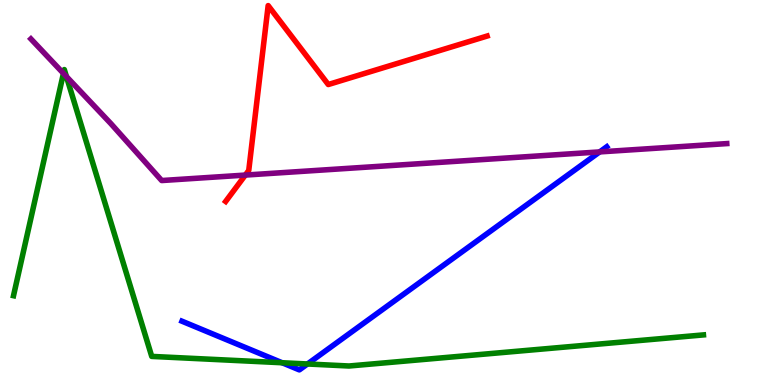[{'lines': ['blue', 'red'], 'intersections': []}, {'lines': ['green', 'red'], 'intersections': []}, {'lines': ['purple', 'red'], 'intersections': [{'x': 3.17, 'y': 5.45}]}, {'lines': ['blue', 'green'], 'intersections': [{'x': 3.64, 'y': 0.578}, {'x': 3.97, 'y': 0.546}]}, {'lines': ['blue', 'purple'], 'intersections': [{'x': 7.74, 'y': 6.05}]}, {'lines': ['green', 'purple'], 'intersections': [{'x': 0.819, 'y': 8.09}, {'x': 0.857, 'y': 8.01}]}]